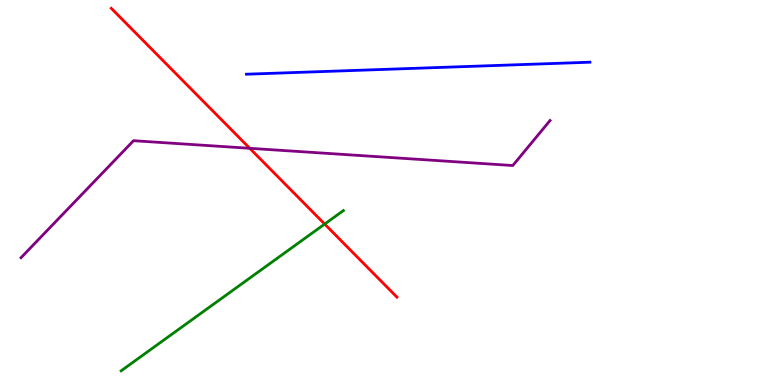[{'lines': ['blue', 'red'], 'intersections': []}, {'lines': ['green', 'red'], 'intersections': [{'x': 4.19, 'y': 4.18}]}, {'lines': ['purple', 'red'], 'intersections': [{'x': 3.22, 'y': 6.15}]}, {'lines': ['blue', 'green'], 'intersections': []}, {'lines': ['blue', 'purple'], 'intersections': []}, {'lines': ['green', 'purple'], 'intersections': []}]